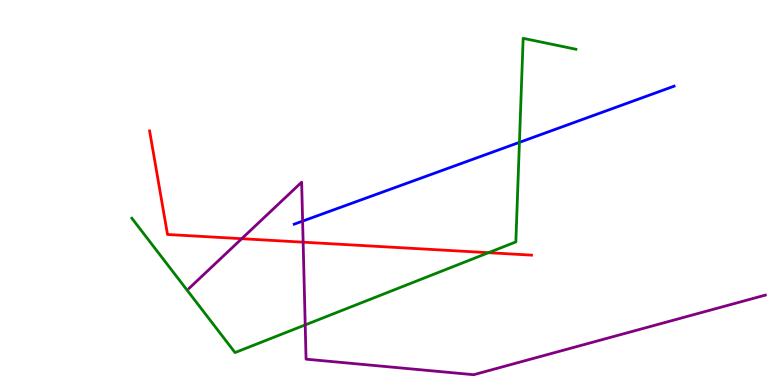[{'lines': ['blue', 'red'], 'intersections': []}, {'lines': ['green', 'red'], 'intersections': [{'x': 6.3, 'y': 3.44}]}, {'lines': ['purple', 'red'], 'intersections': [{'x': 3.12, 'y': 3.8}, {'x': 3.91, 'y': 3.71}]}, {'lines': ['blue', 'green'], 'intersections': [{'x': 6.7, 'y': 6.3}]}, {'lines': ['blue', 'purple'], 'intersections': [{'x': 3.9, 'y': 4.26}]}, {'lines': ['green', 'purple'], 'intersections': [{'x': 3.94, 'y': 1.56}]}]